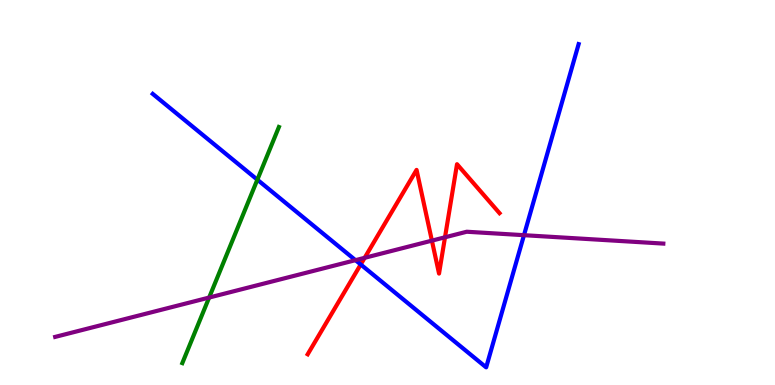[{'lines': ['blue', 'red'], 'intersections': [{'x': 4.65, 'y': 3.13}]}, {'lines': ['green', 'red'], 'intersections': []}, {'lines': ['purple', 'red'], 'intersections': [{'x': 4.71, 'y': 3.3}, {'x': 5.57, 'y': 3.75}, {'x': 5.74, 'y': 3.84}]}, {'lines': ['blue', 'green'], 'intersections': [{'x': 3.32, 'y': 5.33}]}, {'lines': ['blue', 'purple'], 'intersections': [{'x': 4.59, 'y': 3.24}, {'x': 6.76, 'y': 3.89}]}, {'lines': ['green', 'purple'], 'intersections': [{'x': 2.7, 'y': 2.27}]}]